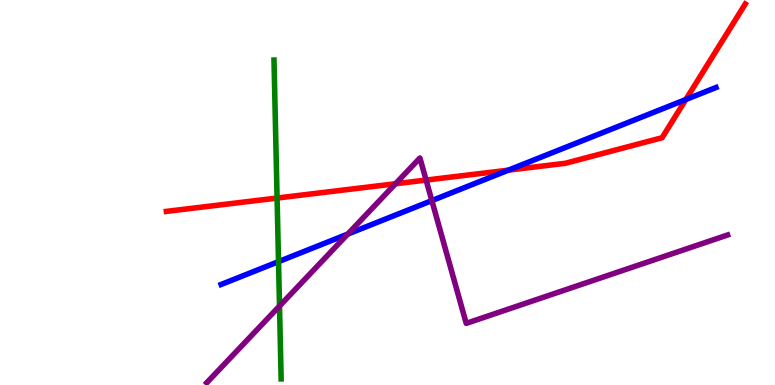[{'lines': ['blue', 'red'], 'intersections': [{'x': 6.56, 'y': 5.58}, {'x': 8.85, 'y': 7.42}]}, {'lines': ['green', 'red'], 'intersections': [{'x': 3.58, 'y': 4.86}]}, {'lines': ['purple', 'red'], 'intersections': [{'x': 5.1, 'y': 5.23}, {'x': 5.5, 'y': 5.32}]}, {'lines': ['blue', 'green'], 'intersections': [{'x': 3.59, 'y': 3.2}]}, {'lines': ['blue', 'purple'], 'intersections': [{'x': 4.49, 'y': 3.92}, {'x': 5.57, 'y': 4.79}]}, {'lines': ['green', 'purple'], 'intersections': [{'x': 3.61, 'y': 2.05}]}]